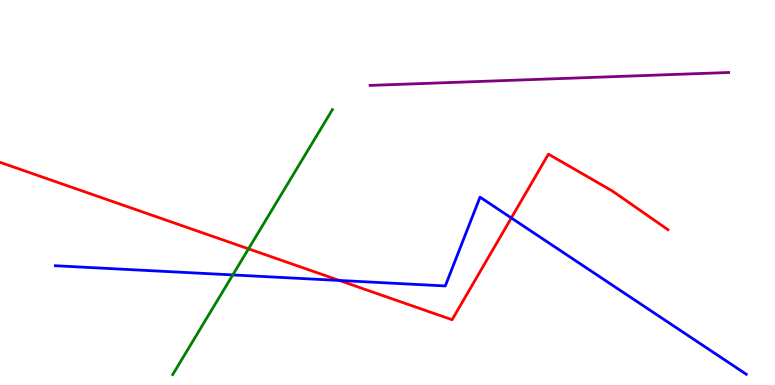[{'lines': ['blue', 'red'], 'intersections': [{'x': 4.38, 'y': 2.72}, {'x': 6.6, 'y': 4.34}]}, {'lines': ['green', 'red'], 'intersections': [{'x': 3.21, 'y': 3.54}]}, {'lines': ['purple', 'red'], 'intersections': []}, {'lines': ['blue', 'green'], 'intersections': [{'x': 3.0, 'y': 2.86}]}, {'lines': ['blue', 'purple'], 'intersections': []}, {'lines': ['green', 'purple'], 'intersections': []}]